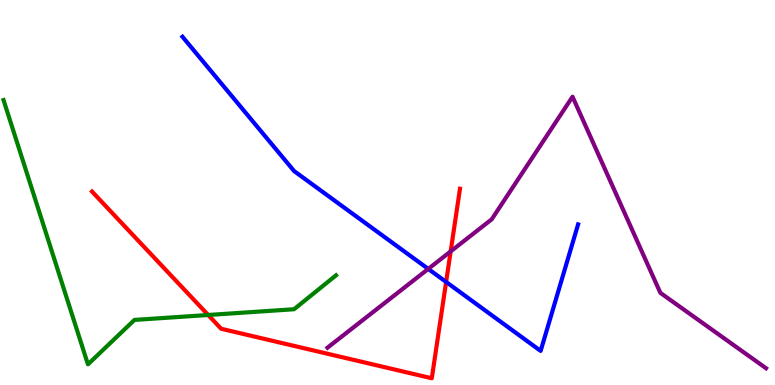[{'lines': ['blue', 'red'], 'intersections': [{'x': 5.76, 'y': 2.68}]}, {'lines': ['green', 'red'], 'intersections': [{'x': 2.69, 'y': 1.82}]}, {'lines': ['purple', 'red'], 'intersections': [{'x': 5.82, 'y': 3.47}]}, {'lines': ['blue', 'green'], 'intersections': []}, {'lines': ['blue', 'purple'], 'intersections': [{'x': 5.53, 'y': 3.02}]}, {'lines': ['green', 'purple'], 'intersections': []}]